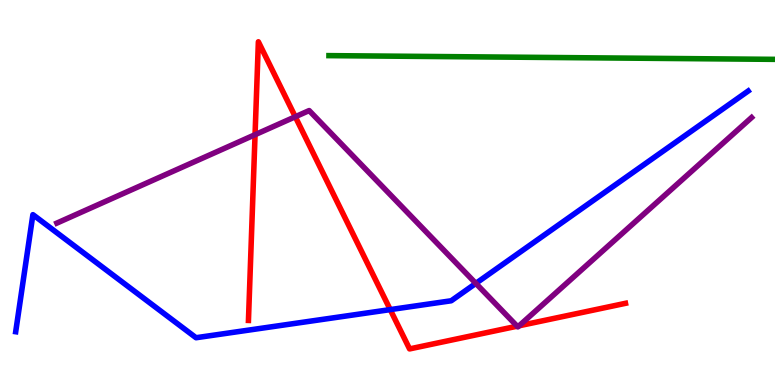[{'lines': ['blue', 'red'], 'intersections': [{'x': 5.04, 'y': 1.96}]}, {'lines': ['green', 'red'], 'intersections': []}, {'lines': ['purple', 'red'], 'intersections': [{'x': 3.29, 'y': 6.5}, {'x': 3.81, 'y': 6.97}, {'x': 6.67, 'y': 1.53}, {'x': 6.7, 'y': 1.54}]}, {'lines': ['blue', 'green'], 'intersections': []}, {'lines': ['blue', 'purple'], 'intersections': [{'x': 6.14, 'y': 2.64}]}, {'lines': ['green', 'purple'], 'intersections': []}]